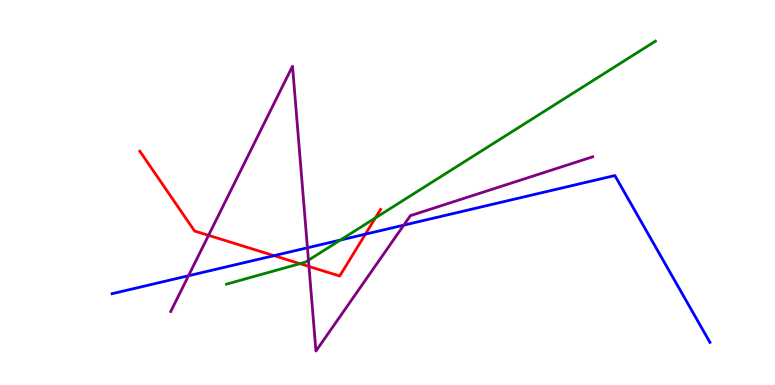[{'lines': ['blue', 'red'], 'intersections': [{'x': 3.54, 'y': 3.36}, {'x': 4.72, 'y': 3.92}]}, {'lines': ['green', 'red'], 'intersections': [{'x': 3.87, 'y': 3.15}, {'x': 4.84, 'y': 4.34}]}, {'lines': ['purple', 'red'], 'intersections': [{'x': 2.69, 'y': 3.89}, {'x': 3.99, 'y': 3.08}]}, {'lines': ['blue', 'green'], 'intersections': [{'x': 4.39, 'y': 3.76}]}, {'lines': ['blue', 'purple'], 'intersections': [{'x': 2.43, 'y': 2.84}, {'x': 3.97, 'y': 3.56}, {'x': 5.21, 'y': 4.15}]}, {'lines': ['green', 'purple'], 'intersections': [{'x': 3.98, 'y': 3.24}]}]